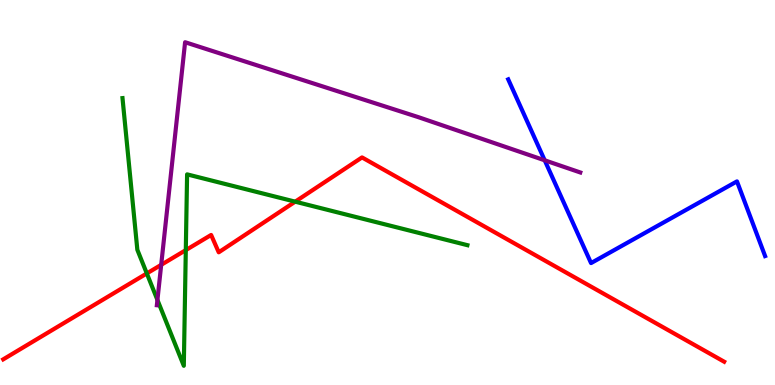[{'lines': ['blue', 'red'], 'intersections': []}, {'lines': ['green', 'red'], 'intersections': [{'x': 1.89, 'y': 2.9}, {'x': 2.4, 'y': 3.5}, {'x': 3.81, 'y': 4.76}]}, {'lines': ['purple', 'red'], 'intersections': [{'x': 2.08, 'y': 3.12}]}, {'lines': ['blue', 'green'], 'intersections': []}, {'lines': ['blue', 'purple'], 'intersections': [{'x': 7.03, 'y': 5.84}]}, {'lines': ['green', 'purple'], 'intersections': [{'x': 2.03, 'y': 2.21}]}]